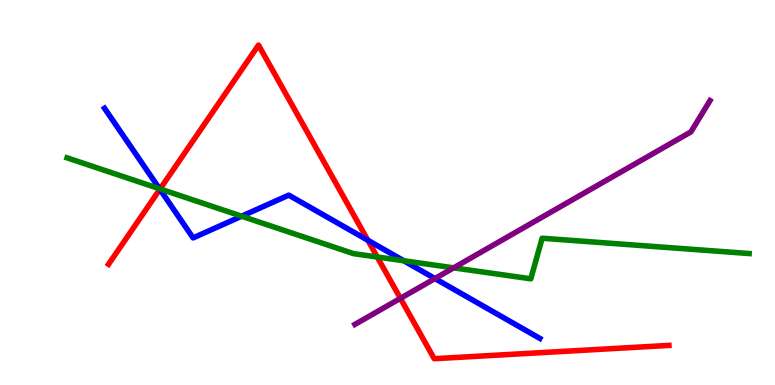[{'lines': ['blue', 'red'], 'intersections': [{'x': 2.06, 'y': 5.08}, {'x': 4.75, 'y': 3.76}]}, {'lines': ['green', 'red'], 'intersections': [{'x': 2.07, 'y': 5.09}, {'x': 4.87, 'y': 3.32}]}, {'lines': ['purple', 'red'], 'intersections': [{'x': 5.17, 'y': 2.25}]}, {'lines': ['blue', 'green'], 'intersections': [{'x': 2.06, 'y': 5.1}, {'x': 3.12, 'y': 4.38}, {'x': 5.21, 'y': 3.23}]}, {'lines': ['blue', 'purple'], 'intersections': [{'x': 5.61, 'y': 2.77}]}, {'lines': ['green', 'purple'], 'intersections': [{'x': 5.85, 'y': 3.04}]}]